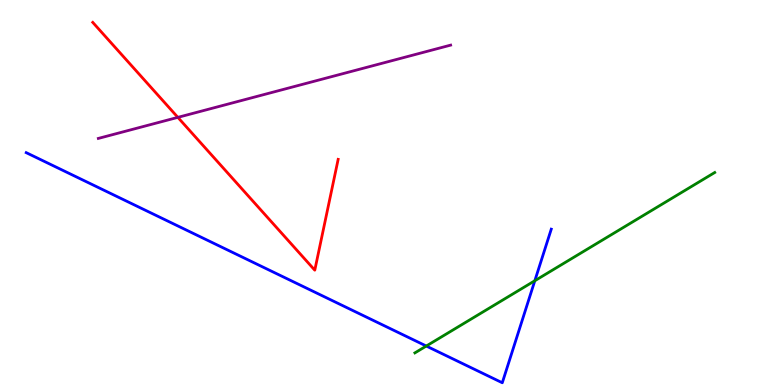[{'lines': ['blue', 'red'], 'intersections': []}, {'lines': ['green', 'red'], 'intersections': []}, {'lines': ['purple', 'red'], 'intersections': [{'x': 2.29, 'y': 6.95}]}, {'lines': ['blue', 'green'], 'intersections': [{'x': 5.5, 'y': 1.01}, {'x': 6.9, 'y': 2.71}]}, {'lines': ['blue', 'purple'], 'intersections': []}, {'lines': ['green', 'purple'], 'intersections': []}]